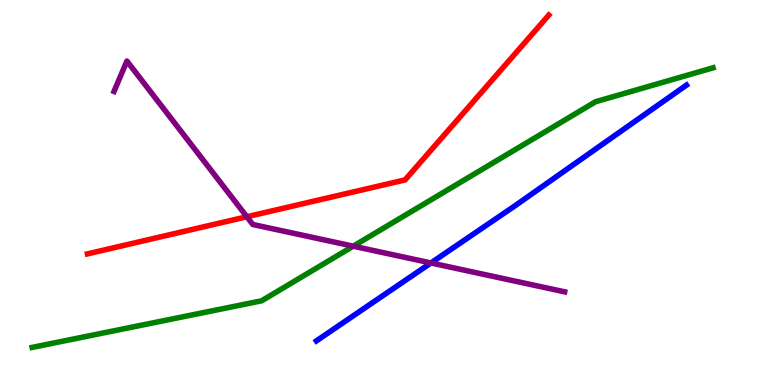[{'lines': ['blue', 'red'], 'intersections': []}, {'lines': ['green', 'red'], 'intersections': []}, {'lines': ['purple', 'red'], 'intersections': [{'x': 3.19, 'y': 4.37}]}, {'lines': ['blue', 'green'], 'intersections': []}, {'lines': ['blue', 'purple'], 'intersections': [{'x': 5.56, 'y': 3.17}]}, {'lines': ['green', 'purple'], 'intersections': [{'x': 4.56, 'y': 3.61}]}]